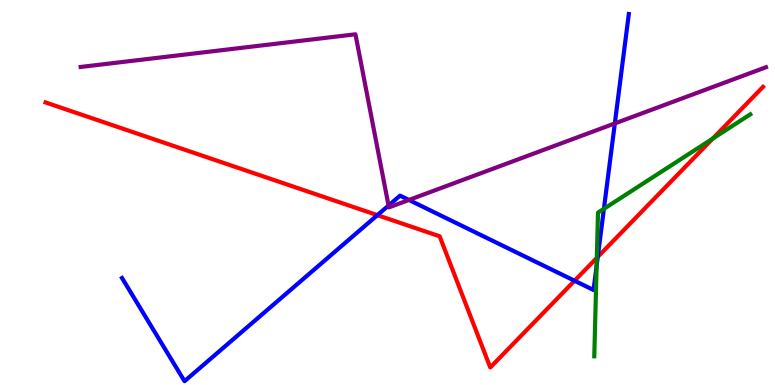[{'lines': ['blue', 'red'], 'intersections': [{'x': 4.87, 'y': 4.41}, {'x': 7.41, 'y': 2.71}, {'x': 7.71, 'y': 3.33}]}, {'lines': ['green', 'red'], 'intersections': [{'x': 7.7, 'y': 3.3}, {'x': 9.2, 'y': 6.4}]}, {'lines': ['purple', 'red'], 'intersections': []}, {'lines': ['blue', 'green'], 'intersections': [{'x': 7.7, 'y': 3.09}, {'x': 7.79, 'y': 4.58}]}, {'lines': ['blue', 'purple'], 'intersections': [{'x': 5.01, 'y': 4.66}, {'x': 5.28, 'y': 4.81}, {'x': 7.93, 'y': 6.79}]}, {'lines': ['green', 'purple'], 'intersections': []}]